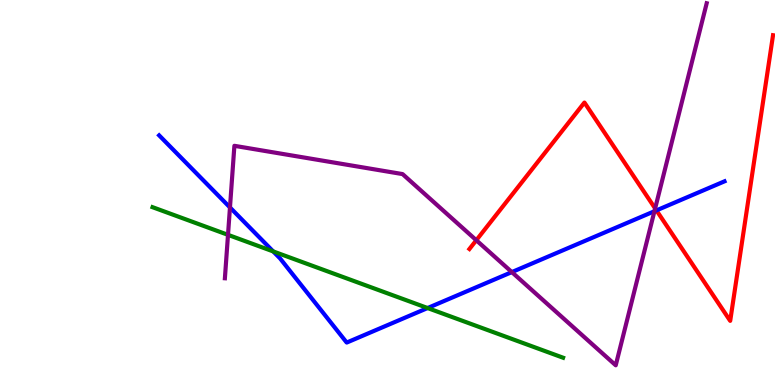[{'lines': ['blue', 'red'], 'intersections': [{'x': 8.47, 'y': 4.54}]}, {'lines': ['green', 'red'], 'intersections': []}, {'lines': ['purple', 'red'], 'intersections': [{'x': 6.15, 'y': 3.76}, {'x': 8.45, 'y': 4.59}]}, {'lines': ['blue', 'green'], 'intersections': [{'x': 3.53, 'y': 3.47}, {'x': 5.52, 'y': 2.0}]}, {'lines': ['blue', 'purple'], 'intersections': [{'x': 2.97, 'y': 4.61}, {'x': 6.6, 'y': 2.93}, {'x': 8.44, 'y': 4.51}]}, {'lines': ['green', 'purple'], 'intersections': [{'x': 2.94, 'y': 3.9}]}]